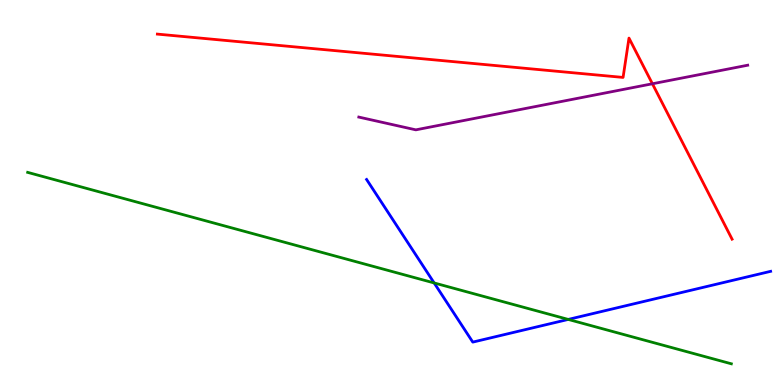[{'lines': ['blue', 'red'], 'intersections': []}, {'lines': ['green', 'red'], 'intersections': []}, {'lines': ['purple', 'red'], 'intersections': [{'x': 8.42, 'y': 7.82}]}, {'lines': ['blue', 'green'], 'intersections': [{'x': 5.6, 'y': 2.65}, {'x': 7.33, 'y': 1.7}]}, {'lines': ['blue', 'purple'], 'intersections': []}, {'lines': ['green', 'purple'], 'intersections': []}]